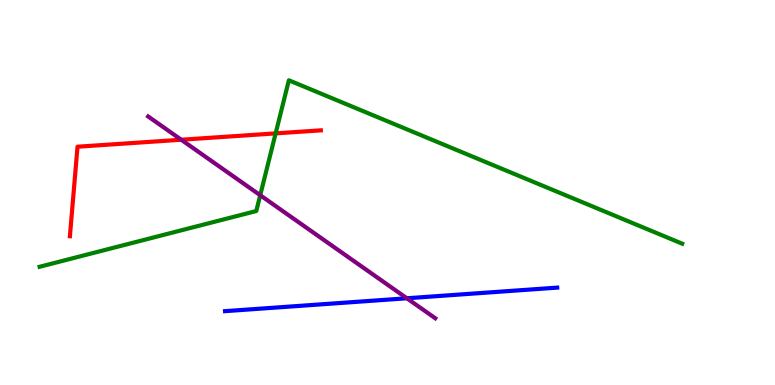[{'lines': ['blue', 'red'], 'intersections': []}, {'lines': ['green', 'red'], 'intersections': [{'x': 3.56, 'y': 6.54}]}, {'lines': ['purple', 'red'], 'intersections': [{'x': 2.34, 'y': 6.37}]}, {'lines': ['blue', 'green'], 'intersections': []}, {'lines': ['blue', 'purple'], 'intersections': [{'x': 5.25, 'y': 2.25}]}, {'lines': ['green', 'purple'], 'intersections': [{'x': 3.36, 'y': 4.93}]}]